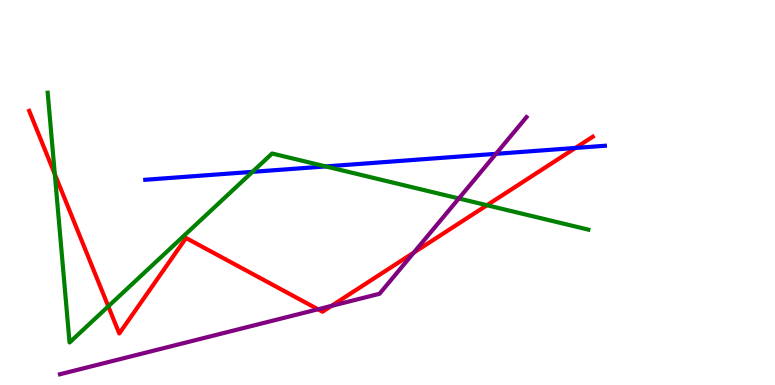[{'lines': ['blue', 'red'], 'intersections': [{'x': 7.42, 'y': 6.16}]}, {'lines': ['green', 'red'], 'intersections': [{'x': 0.707, 'y': 5.48}, {'x': 1.4, 'y': 2.04}, {'x': 6.28, 'y': 4.67}]}, {'lines': ['purple', 'red'], 'intersections': [{'x': 4.1, 'y': 1.97}, {'x': 4.28, 'y': 2.05}, {'x': 5.34, 'y': 3.44}]}, {'lines': ['blue', 'green'], 'intersections': [{'x': 3.26, 'y': 5.54}, {'x': 4.2, 'y': 5.68}]}, {'lines': ['blue', 'purple'], 'intersections': [{'x': 6.4, 'y': 6.0}]}, {'lines': ['green', 'purple'], 'intersections': [{'x': 5.92, 'y': 4.85}]}]